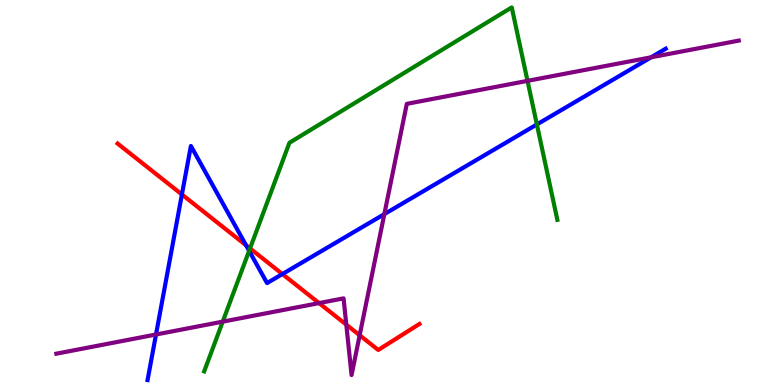[{'lines': ['blue', 'red'], 'intersections': [{'x': 2.35, 'y': 4.95}, {'x': 3.17, 'y': 3.63}, {'x': 3.64, 'y': 2.88}]}, {'lines': ['green', 'red'], 'intersections': [{'x': 3.23, 'y': 3.55}]}, {'lines': ['purple', 'red'], 'intersections': [{'x': 4.12, 'y': 2.13}, {'x': 4.47, 'y': 1.57}, {'x': 4.64, 'y': 1.29}]}, {'lines': ['blue', 'green'], 'intersections': [{'x': 3.21, 'y': 3.48}, {'x': 6.93, 'y': 6.77}]}, {'lines': ['blue', 'purple'], 'intersections': [{'x': 2.01, 'y': 1.31}, {'x': 4.96, 'y': 4.44}, {'x': 8.4, 'y': 8.51}]}, {'lines': ['green', 'purple'], 'intersections': [{'x': 2.87, 'y': 1.65}, {'x': 6.81, 'y': 7.9}]}]